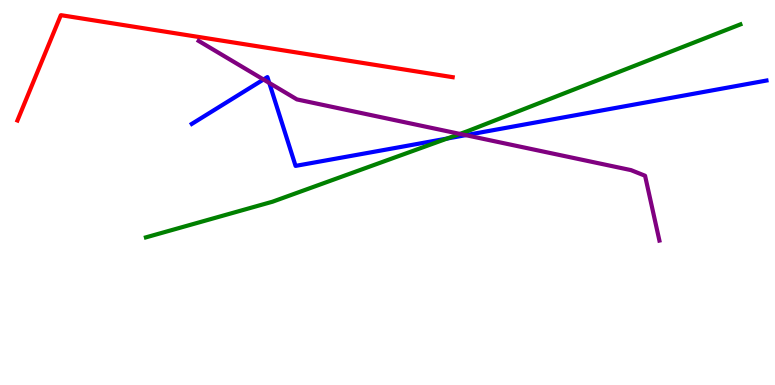[{'lines': ['blue', 'red'], 'intersections': []}, {'lines': ['green', 'red'], 'intersections': []}, {'lines': ['purple', 'red'], 'intersections': []}, {'lines': ['blue', 'green'], 'intersections': [{'x': 5.77, 'y': 6.4}]}, {'lines': ['blue', 'purple'], 'intersections': [{'x': 3.4, 'y': 7.93}, {'x': 3.47, 'y': 7.85}, {'x': 6.01, 'y': 6.49}]}, {'lines': ['green', 'purple'], 'intersections': [{'x': 5.93, 'y': 6.52}]}]